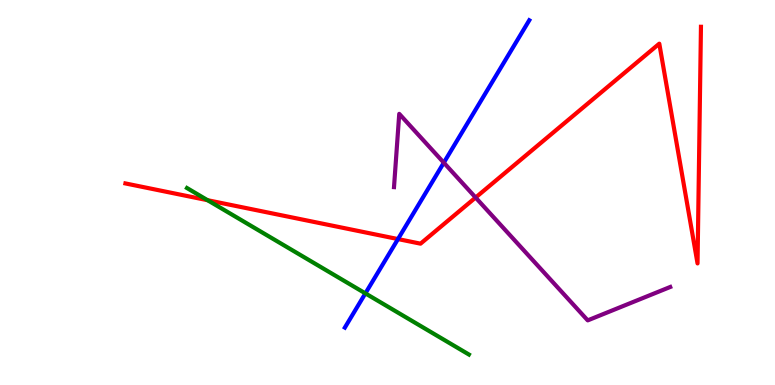[{'lines': ['blue', 'red'], 'intersections': [{'x': 5.14, 'y': 3.79}]}, {'lines': ['green', 'red'], 'intersections': [{'x': 2.68, 'y': 4.8}]}, {'lines': ['purple', 'red'], 'intersections': [{'x': 6.14, 'y': 4.87}]}, {'lines': ['blue', 'green'], 'intersections': [{'x': 4.71, 'y': 2.38}]}, {'lines': ['blue', 'purple'], 'intersections': [{'x': 5.73, 'y': 5.77}]}, {'lines': ['green', 'purple'], 'intersections': []}]